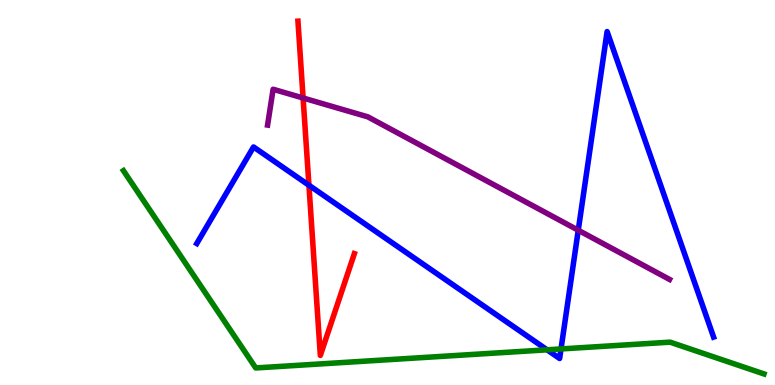[{'lines': ['blue', 'red'], 'intersections': [{'x': 3.99, 'y': 5.19}]}, {'lines': ['green', 'red'], 'intersections': []}, {'lines': ['purple', 'red'], 'intersections': [{'x': 3.91, 'y': 7.45}]}, {'lines': ['blue', 'green'], 'intersections': [{'x': 7.06, 'y': 0.914}, {'x': 7.24, 'y': 0.936}]}, {'lines': ['blue', 'purple'], 'intersections': [{'x': 7.46, 'y': 4.02}]}, {'lines': ['green', 'purple'], 'intersections': []}]